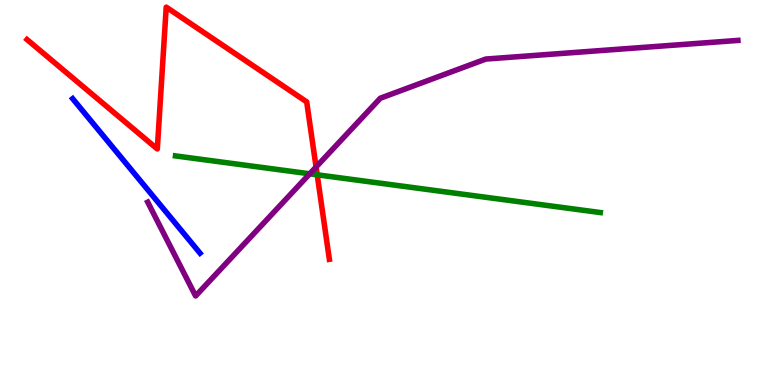[{'lines': ['blue', 'red'], 'intersections': []}, {'lines': ['green', 'red'], 'intersections': [{'x': 4.09, 'y': 5.46}]}, {'lines': ['purple', 'red'], 'intersections': [{'x': 4.08, 'y': 5.66}]}, {'lines': ['blue', 'green'], 'intersections': []}, {'lines': ['blue', 'purple'], 'intersections': []}, {'lines': ['green', 'purple'], 'intersections': [{'x': 4.0, 'y': 5.49}]}]